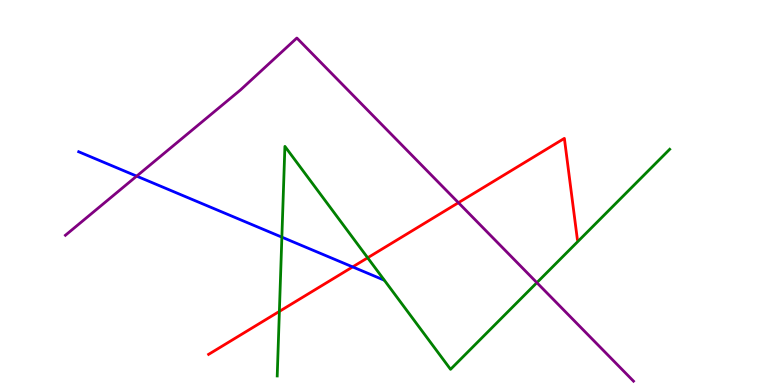[{'lines': ['blue', 'red'], 'intersections': [{'x': 4.55, 'y': 3.07}]}, {'lines': ['green', 'red'], 'intersections': [{'x': 3.6, 'y': 1.91}, {'x': 4.74, 'y': 3.3}]}, {'lines': ['purple', 'red'], 'intersections': [{'x': 5.92, 'y': 4.74}]}, {'lines': ['blue', 'green'], 'intersections': [{'x': 3.64, 'y': 3.84}]}, {'lines': ['blue', 'purple'], 'intersections': [{'x': 1.76, 'y': 5.43}]}, {'lines': ['green', 'purple'], 'intersections': [{'x': 6.93, 'y': 2.66}]}]